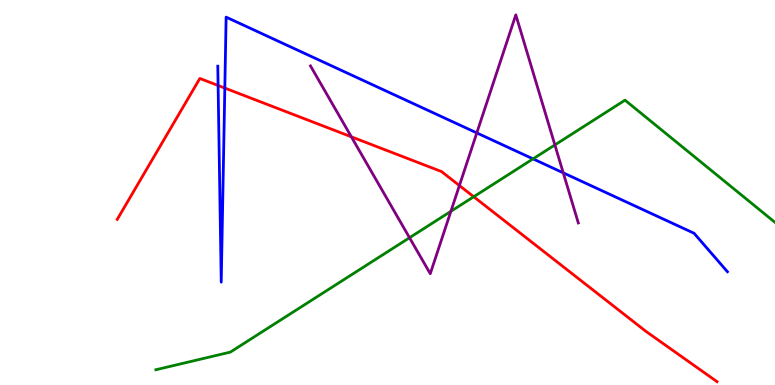[{'lines': ['blue', 'red'], 'intersections': [{'x': 2.81, 'y': 7.78}, {'x': 2.9, 'y': 7.71}]}, {'lines': ['green', 'red'], 'intersections': [{'x': 6.11, 'y': 4.89}]}, {'lines': ['purple', 'red'], 'intersections': [{'x': 4.53, 'y': 6.45}, {'x': 5.93, 'y': 5.18}]}, {'lines': ['blue', 'green'], 'intersections': [{'x': 6.88, 'y': 5.87}]}, {'lines': ['blue', 'purple'], 'intersections': [{'x': 6.15, 'y': 6.55}, {'x': 7.27, 'y': 5.51}]}, {'lines': ['green', 'purple'], 'intersections': [{'x': 5.28, 'y': 3.83}, {'x': 5.82, 'y': 4.51}, {'x': 7.16, 'y': 6.24}]}]